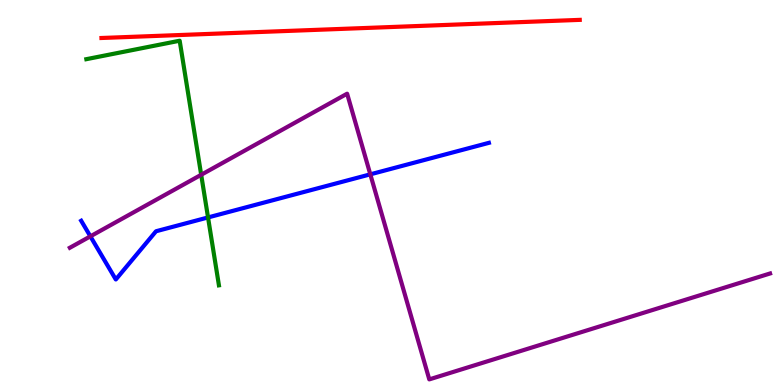[{'lines': ['blue', 'red'], 'intersections': []}, {'lines': ['green', 'red'], 'intersections': []}, {'lines': ['purple', 'red'], 'intersections': []}, {'lines': ['blue', 'green'], 'intersections': [{'x': 2.68, 'y': 4.35}]}, {'lines': ['blue', 'purple'], 'intersections': [{'x': 1.17, 'y': 3.86}, {'x': 4.78, 'y': 5.47}]}, {'lines': ['green', 'purple'], 'intersections': [{'x': 2.6, 'y': 5.46}]}]